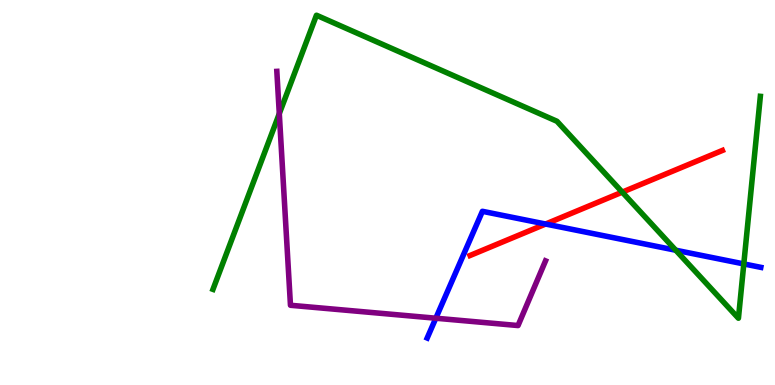[{'lines': ['blue', 'red'], 'intersections': [{'x': 7.04, 'y': 4.18}]}, {'lines': ['green', 'red'], 'intersections': [{'x': 8.03, 'y': 5.01}]}, {'lines': ['purple', 'red'], 'intersections': []}, {'lines': ['blue', 'green'], 'intersections': [{'x': 8.72, 'y': 3.5}, {'x': 9.6, 'y': 3.14}]}, {'lines': ['blue', 'purple'], 'intersections': [{'x': 5.62, 'y': 1.73}]}, {'lines': ['green', 'purple'], 'intersections': [{'x': 3.6, 'y': 7.05}]}]